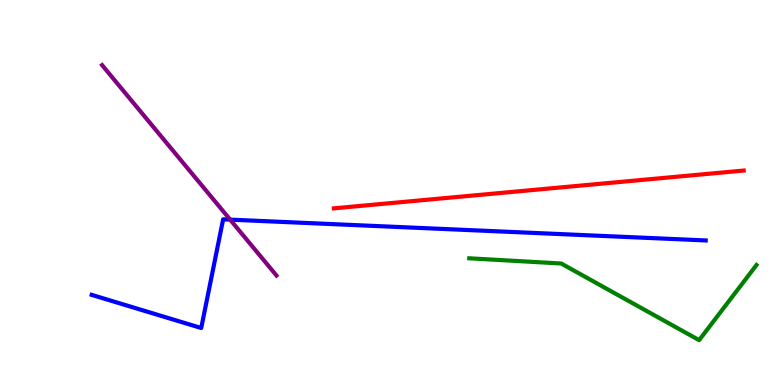[{'lines': ['blue', 'red'], 'intersections': []}, {'lines': ['green', 'red'], 'intersections': []}, {'lines': ['purple', 'red'], 'intersections': []}, {'lines': ['blue', 'green'], 'intersections': []}, {'lines': ['blue', 'purple'], 'intersections': [{'x': 2.97, 'y': 4.3}]}, {'lines': ['green', 'purple'], 'intersections': []}]